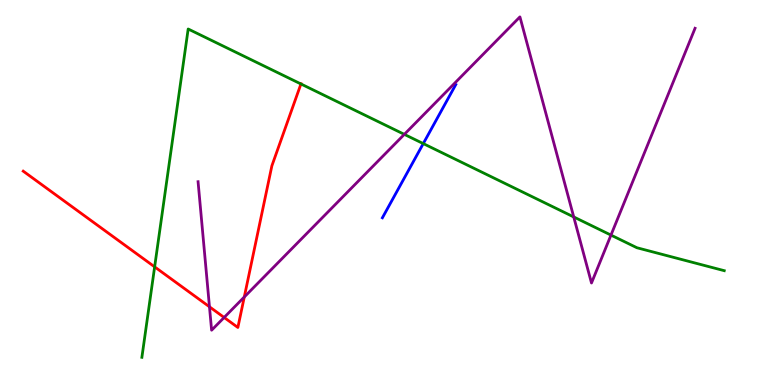[{'lines': ['blue', 'red'], 'intersections': []}, {'lines': ['green', 'red'], 'intersections': [{'x': 2.0, 'y': 3.07}, {'x': 3.88, 'y': 7.82}]}, {'lines': ['purple', 'red'], 'intersections': [{'x': 2.7, 'y': 2.03}, {'x': 2.89, 'y': 1.75}, {'x': 3.15, 'y': 2.29}]}, {'lines': ['blue', 'green'], 'intersections': [{'x': 5.46, 'y': 6.27}]}, {'lines': ['blue', 'purple'], 'intersections': []}, {'lines': ['green', 'purple'], 'intersections': [{'x': 5.22, 'y': 6.51}, {'x': 7.4, 'y': 4.37}, {'x': 7.88, 'y': 3.89}]}]